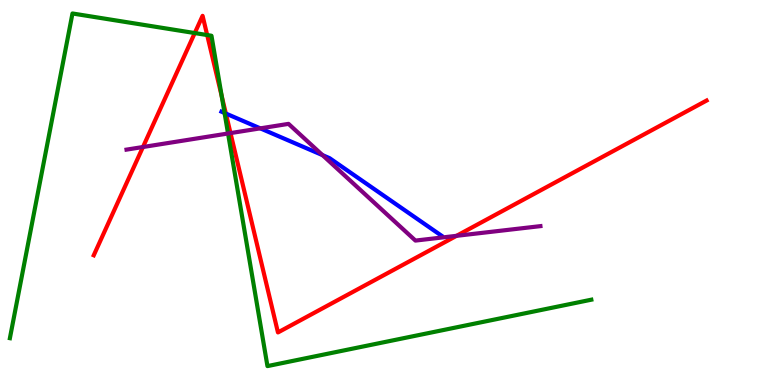[{'lines': ['blue', 'red'], 'intersections': [{'x': 2.91, 'y': 7.05}]}, {'lines': ['green', 'red'], 'intersections': [{'x': 2.51, 'y': 9.14}, {'x': 2.67, 'y': 9.09}, {'x': 2.86, 'y': 7.5}]}, {'lines': ['purple', 'red'], 'intersections': [{'x': 1.84, 'y': 6.18}, {'x': 2.97, 'y': 6.54}, {'x': 5.89, 'y': 3.87}]}, {'lines': ['blue', 'green'], 'intersections': [{'x': 2.9, 'y': 7.07}]}, {'lines': ['blue', 'purple'], 'intersections': [{'x': 3.36, 'y': 6.67}, {'x': 4.16, 'y': 5.97}]}, {'lines': ['green', 'purple'], 'intersections': [{'x': 2.94, 'y': 6.53}]}]